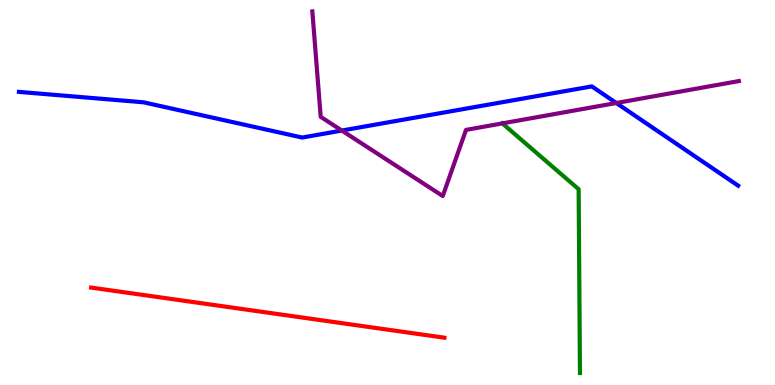[{'lines': ['blue', 'red'], 'intersections': []}, {'lines': ['green', 'red'], 'intersections': []}, {'lines': ['purple', 'red'], 'intersections': []}, {'lines': ['blue', 'green'], 'intersections': []}, {'lines': ['blue', 'purple'], 'intersections': [{'x': 4.41, 'y': 6.61}, {'x': 7.95, 'y': 7.32}]}, {'lines': ['green', 'purple'], 'intersections': [{'x': 6.48, 'y': 6.8}]}]